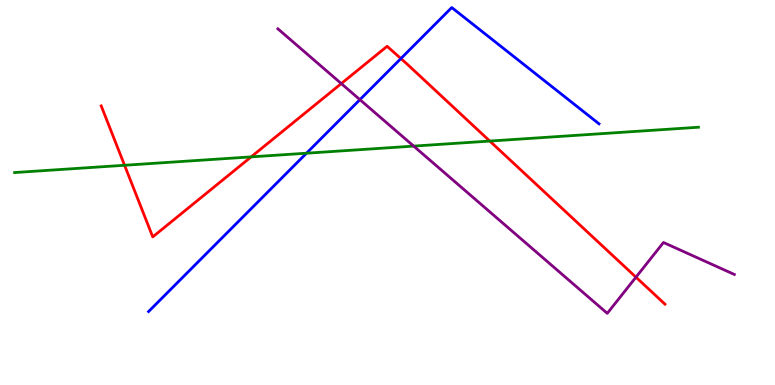[{'lines': ['blue', 'red'], 'intersections': [{'x': 5.17, 'y': 8.48}]}, {'lines': ['green', 'red'], 'intersections': [{'x': 1.61, 'y': 5.71}, {'x': 3.24, 'y': 5.93}, {'x': 6.32, 'y': 6.34}]}, {'lines': ['purple', 'red'], 'intersections': [{'x': 4.4, 'y': 7.83}, {'x': 8.21, 'y': 2.8}]}, {'lines': ['blue', 'green'], 'intersections': [{'x': 3.95, 'y': 6.02}]}, {'lines': ['blue', 'purple'], 'intersections': [{'x': 4.64, 'y': 7.41}]}, {'lines': ['green', 'purple'], 'intersections': [{'x': 5.34, 'y': 6.2}]}]